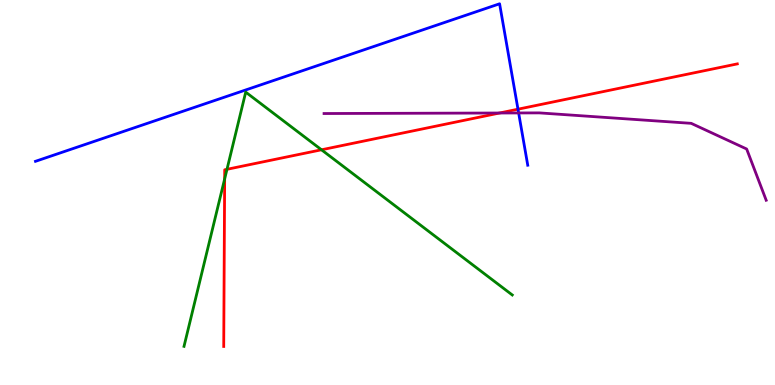[{'lines': ['blue', 'red'], 'intersections': [{'x': 6.68, 'y': 7.16}]}, {'lines': ['green', 'red'], 'intersections': [{'x': 2.9, 'y': 5.35}, {'x': 2.93, 'y': 5.6}, {'x': 4.15, 'y': 6.11}]}, {'lines': ['purple', 'red'], 'intersections': [{'x': 6.45, 'y': 7.06}]}, {'lines': ['blue', 'green'], 'intersections': []}, {'lines': ['blue', 'purple'], 'intersections': [{'x': 6.69, 'y': 7.07}]}, {'lines': ['green', 'purple'], 'intersections': []}]